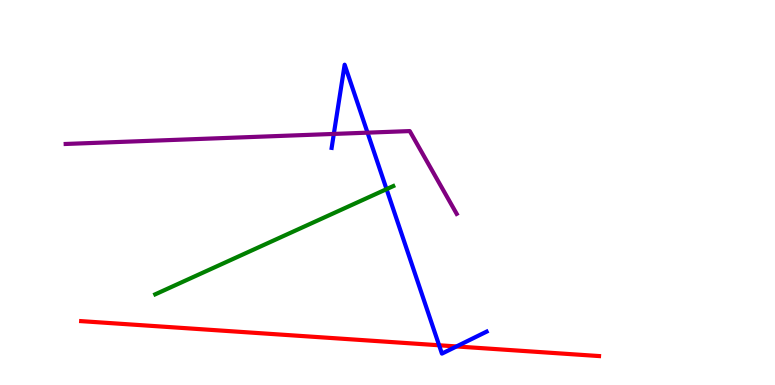[{'lines': ['blue', 'red'], 'intersections': [{'x': 5.67, 'y': 1.03}, {'x': 5.89, 'y': 1.0}]}, {'lines': ['green', 'red'], 'intersections': []}, {'lines': ['purple', 'red'], 'intersections': []}, {'lines': ['blue', 'green'], 'intersections': [{'x': 4.99, 'y': 5.09}]}, {'lines': ['blue', 'purple'], 'intersections': [{'x': 4.31, 'y': 6.52}, {'x': 4.74, 'y': 6.55}]}, {'lines': ['green', 'purple'], 'intersections': []}]